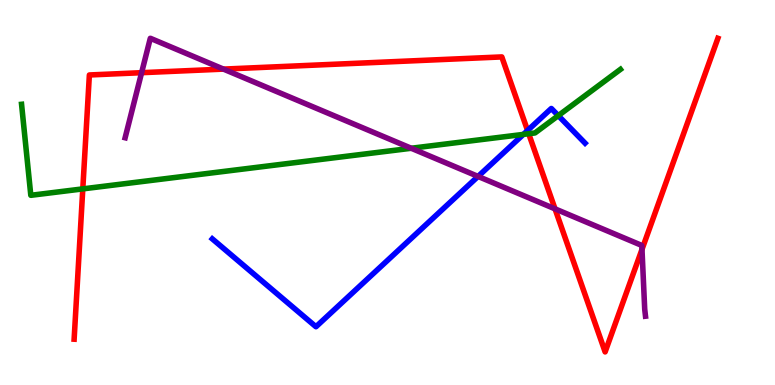[{'lines': ['blue', 'red'], 'intersections': [{'x': 6.81, 'y': 6.61}]}, {'lines': ['green', 'red'], 'intersections': [{'x': 1.07, 'y': 5.09}, {'x': 6.82, 'y': 6.53}]}, {'lines': ['purple', 'red'], 'intersections': [{'x': 1.83, 'y': 8.11}, {'x': 2.88, 'y': 8.21}, {'x': 7.16, 'y': 4.58}, {'x': 8.28, 'y': 3.52}]}, {'lines': ['blue', 'green'], 'intersections': [{'x': 6.75, 'y': 6.51}, {'x': 7.2, 'y': 7.0}]}, {'lines': ['blue', 'purple'], 'intersections': [{'x': 6.17, 'y': 5.42}]}, {'lines': ['green', 'purple'], 'intersections': [{'x': 5.31, 'y': 6.15}]}]